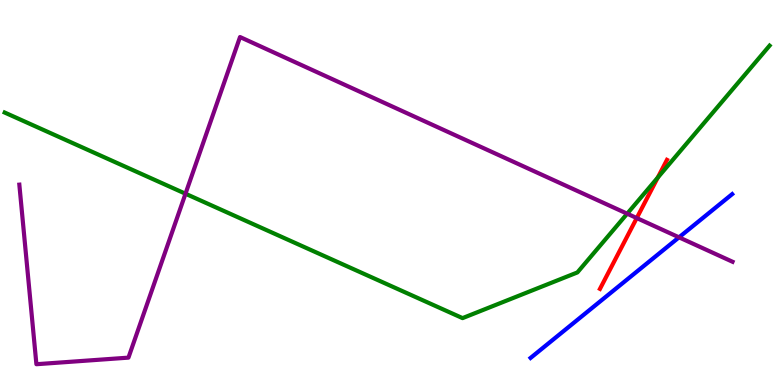[{'lines': ['blue', 'red'], 'intersections': []}, {'lines': ['green', 'red'], 'intersections': [{'x': 8.49, 'y': 5.39}]}, {'lines': ['purple', 'red'], 'intersections': [{'x': 8.22, 'y': 4.34}]}, {'lines': ['blue', 'green'], 'intersections': []}, {'lines': ['blue', 'purple'], 'intersections': [{'x': 8.76, 'y': 3.84}]}, {'lines': ['green', 'purple'], 'intersections': [{'x': 2.39, 'y': 4.97}, {'x': 8.09, 'y': 4.45}]}]